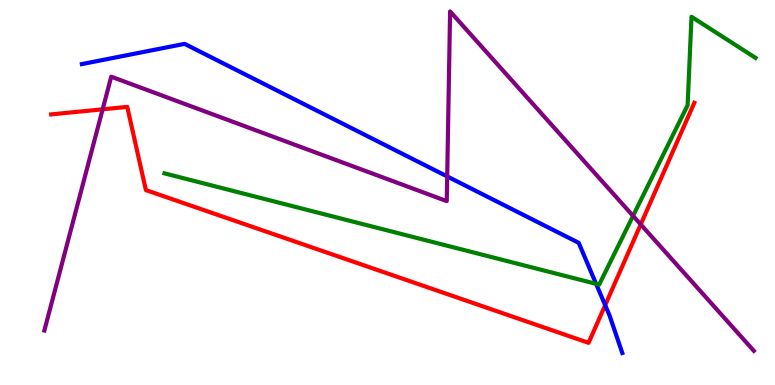[{'lines': ['blue', 'red'], 'intersections': [{'x': 7.81, 'y': 2.07}]}, {'lines': ['green', 'red'], 'intersections': []}, {'lines': ['purple', 'red'], 'intersections': [{'x': 1.32, 'y': 7.16}, {'x': 8.27, 'y': 4.17}]}, {'lines': ['blue', 'green'], 'intersections': [{'x': 7.69, 'y': 2.63}]}, {'lines': ['blue', 'purple'], 'intersections': [{'x': 5.77, 'y': 5.42}]}, {'lines': ['green', 'purple'], 'intersections': [{'x': 8.17, 'y': 4.39}]}]